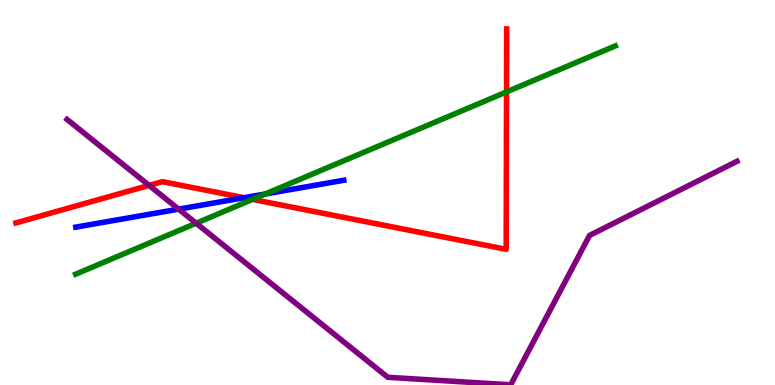[{'lines': ['blue', 'red'], 'intersections': [{'x': 3.15, 'y': 4.86}]}, {'lines': ['green', 'red'], 'intersections': [{'x': 3.26, 'y': 4.82}, {'x': 6.54, 'y': 7.61}]}, {'lines': ['purple', 'red'], 'intersections': [{'x': 1.92, 'y': 5.18}]}, {'lines': ['blue', 'green'], 'intersections': [{'x': 3.42, 'y': 4.96}]}, {'lines': ['blue', 'purple'], 'intersections': [{'x': 2.31, 'y': 4.57}]}, {'lines': ['green', 'purple'], 'intersections': [{'x': 2.53, 'y': 4.2}]}]